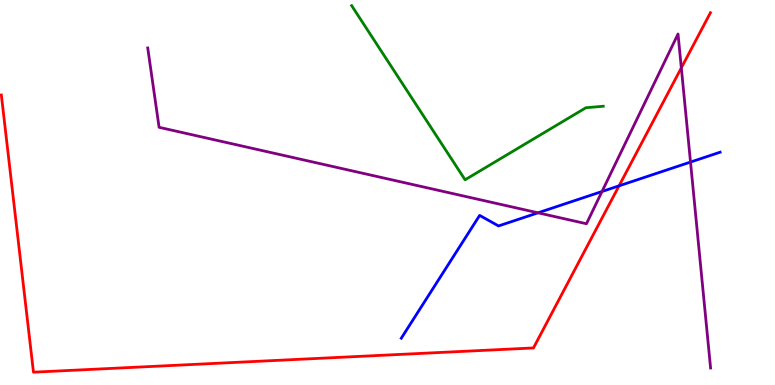[{'lines': ['blue', 'red'], 'intersections': [{'x': 7.99, 'y': 5.17}]}, {'lines': ['green', 'red'], 'intersections': []}, {'lines': ['purple', 'red'], 'intersections': [{'x': 8.79, 'y': 8.24}]}, {'lines': ['blue', 'green'], 'intersections': []}, {'lines': ['blue', 'purple'], 'intersections': [{'x': 6.94, 'y': 4.47}, {'x': 7.77, 'y': 5.03}, {'x': 8.91, 'y': 5.79}]}, {'lines': ['green', 'purple'], 'intersections': []}]